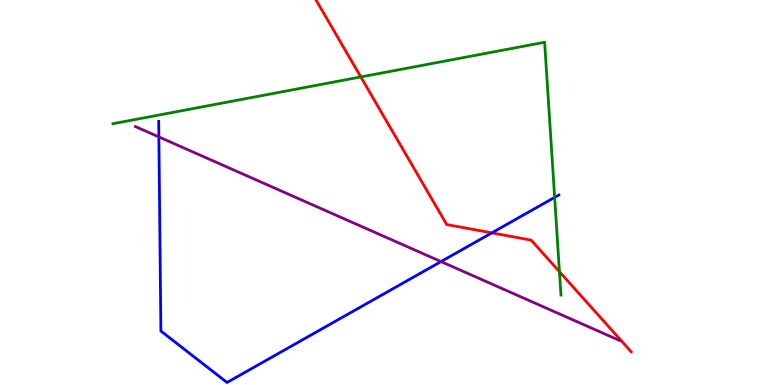[{'lines': ['blue', 'red'], 'intersections': [{'x': 6.35, 'y': 3.95}]}, {'lines': ['green', 'red'], 'intersections': [{'x': 4.66, 'y': 8.0}, {'x': 7.22, 'y': 2.94}]}, {'lines': ['purple', 'red'], 'intersections': []}, {'lines': ['blue', 'green'], 'intersections': [{'x': 7.16, 'y': 4.87}]}, {'lines': ['blue', 'purple'], 'intersections': [{'x': 2.05, 'y': 6.44}, {'x': 5.69, 'y': 3.21}]}, {'lines': ['green', 'purple'], 'intersections': []}]